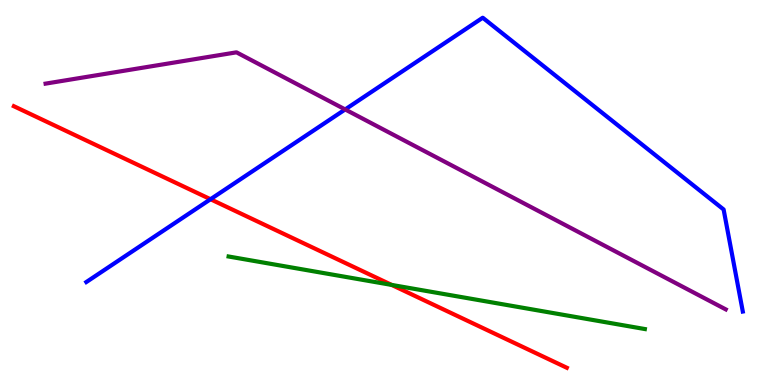[{'lines': ['blue', 'red'], 'intersections': [{'x': 2.72, 'y': 4.83}]}, {'lines': ['green', 'red'], 'intersections': [{'x': 5.05, 'y': 2.6}]}, {'lines': ['purple', 'red'], 'intersections': []}, {'lines': ['blue', 'green'], 'intersections': []}, {'lines': ['blue', 'purple'], 'intersections': [{'x': 4.45, 'y': 7.16}]}, {'lines': ['green', 'purple'], 'intersections': []}]